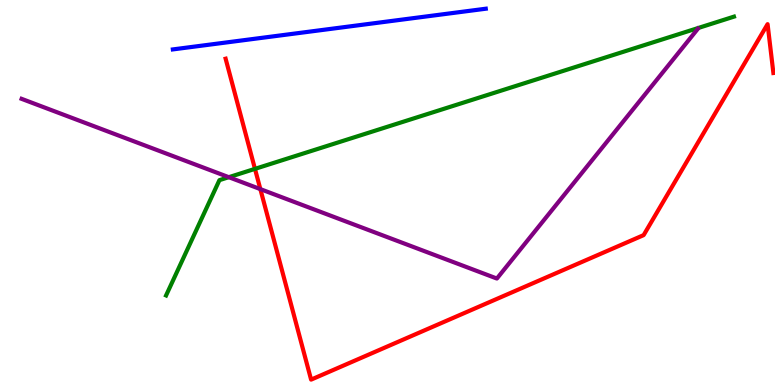[{'lines': ['blue', 'red'], 'intersections': []}, {'lines': ['green', 'red'], 'intersections': [{'x': 3.29, 'y': 5.61}]}, {'lines': ['purple', 'red'], 'intersections': [{'x': 3.36, 'y': 5.09}]}, {'lines': ['blue', 'green'], 'intersections': []}, {'lines': ['blue', 'purple'], 'intersections': []}, {'lines': ['green', 'purple'], 'intersections': [{'x': 2.95, 'y': 5.4}]}]